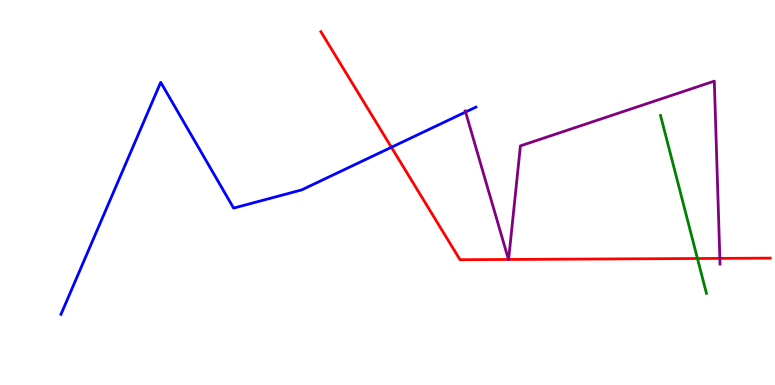[{'lines': ['blue', 'red'], 'intersections': [{'x': 5.05, 'y': 6.17}]}, {'lines': ['green', 'red'], 'intersections': [{'x': 9.0, 'y': 3.29}]}, {'lines': ['purple', 'red'], 'intersections': [{'x': 6.56, 'y': 3.26}, {'x': 6.56, 'y': 3.26}, {'x': 9.29, 'y': 3.29}]}, {'lines': ['blue', 'green'], 'intersections': []}, {'lines': ['blue', 'purple'], 'intersections': [{'x': 6.01, 'y': 7.09}]}, {'lines': ['green', 'purple'], 'intersections': []}]